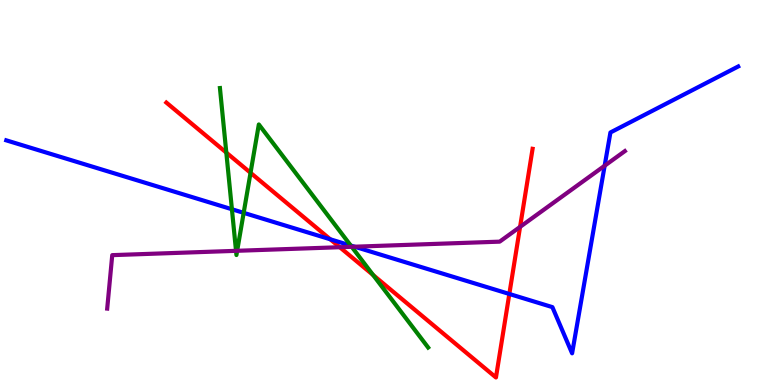[{'lines': ['blue', 'red'], 'intersections': [{'x': 4.26, 'y': 3.78}, {'x': 6.57, 'y': 2.36}]}, {'lines': ['green', 'red'], 'intersections': [{'x': 2.92, 'y': 6.04}, {'x': 3.23, 'y': 5.51}, {'x': 4.81, 'y': 2.86}]}, {'lines': ['purple', 'red'], 'intersections': [{'x': 4.38, 'y': 3.58}, {'x': 6.71, 'y': 4.11}]}, {'lines': ['blue', 'green'], 'intersections': [{'x': 2.99, 'y': 4.56}, {'x': 3.14, 'y': 4.47}, {'x': 4.53, 'y': 3.62}]}, {'lines': ['blue', 'purple'], 'intersections': [{'x': 4.57, 'y': 3.59}, {'x': 7.8, 'y': 5.7}]}, {'lines': ['green', 'purple'], 'intersections': [{'x': 3.05, 'y': 3.48}, {'x': 3.06, 'y': 3.49}, {'x': 4.54, 'y': 3.59}]}]